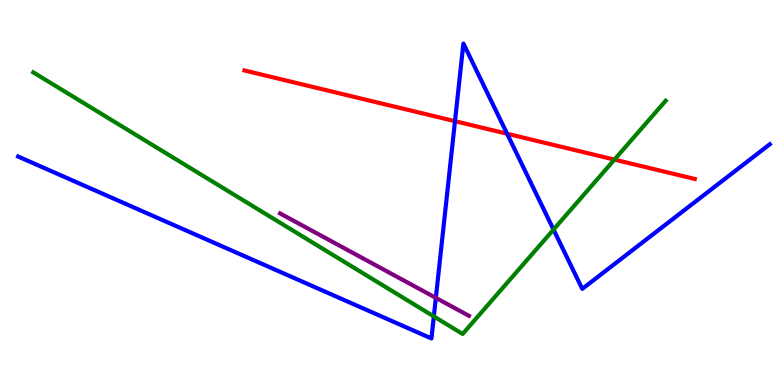[{'lines': ['blue', 'red'], 'intersections': [{'x': 5.87, 'y': 6.85}, {'x': 6.54, 'y': 6.53}]}, {'lines': ['green', 'red'], 'intersections': [{'x': 7.93, 'y': 5.85}]}, {'lines': ['purple', 'red'], 'intersections': []}, {'lines': ['blue', 'green'], 'intersections': [{'x': 5.6, 'y': 1.78}, {'x': 7.14, 'y': 4.04}]}, {'lines': ['blue', 'purple'], 'intersections': [{'x': 5.62, 'y': 2.26}]}, {'lines': ['green', 'purple'], 'intersections': []}]